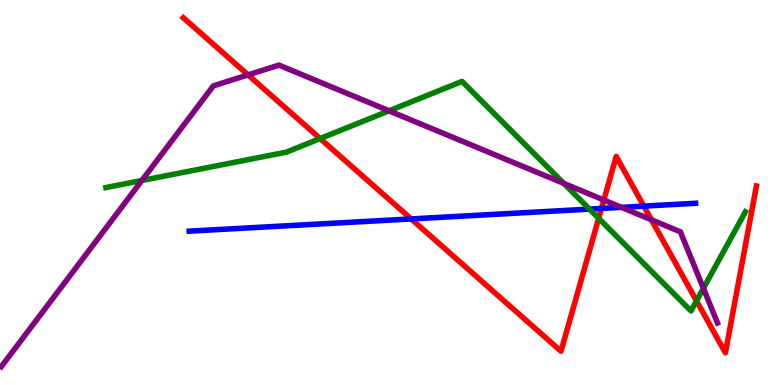[{'lines': ['blue', 'red'], 'intersections': [{'x': 5.31, 'y': 4.31}, {'x': 7.76, 'y': 4.59}, {'x': 8.31, 'y': 4.65}]}, {'lines': ['green', 'red'], 'intersections': [{'x': 4.13, 'y': 6.4}, {'x': 7.72, 'y': 4.33}, {'x': 8.99, 'y': 2.19}]}, {'lines': ['purple', 'red'], 'intersections': [{'x': 3.2, 'y': 8.05}, {'x': 7.79, 'y': 4.8}, {'x': 8.41, 'y': 4.29}]}, {'lines': ['blue', 'green'], 'intersections': [{'x': 7.61, 'y': 4.57}]}, {'lines': ['blue', 'purple'], 'intersections': [{'x': 8.02, 'y': 4.61}]}, {'lines': ['green', 'purple'], 'intersections': [{'x': 1.83, 'y': 5.31}, {'x': 5.02, 'y': 7.12}, {'x': 7.27, 'y': 5.24}, {'x': 9.08, 'y': 2.51}]}]